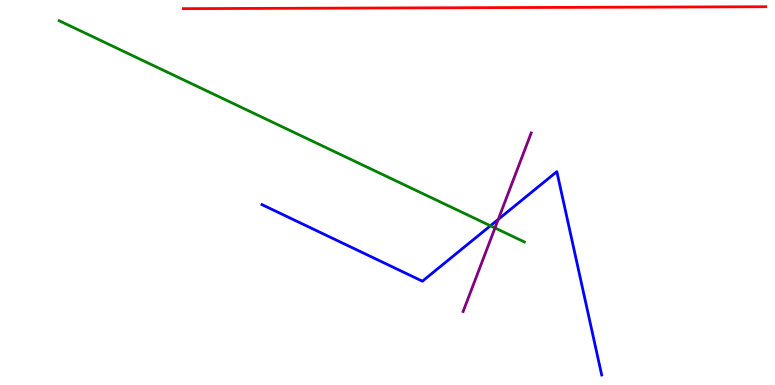[{'lines': ['blue', 'red'], 'intersections': []}, {'lines': ['green', 'red'], 'intersections': []}, {'lines': ['purple', 'red'], 'intersections': []}, {'lines': ['blue', 'green'], 'intersections': [{'x': 6.33, 'y': 4.14}]}, {'lines': ['blue', 'purple'], 'intersections': [{'x': 6.43, 'y': 4.3}]}, {'lines': ['green', 'purple'], 'intersections': [{'x': 6.39, 'y': 4.08}]}]